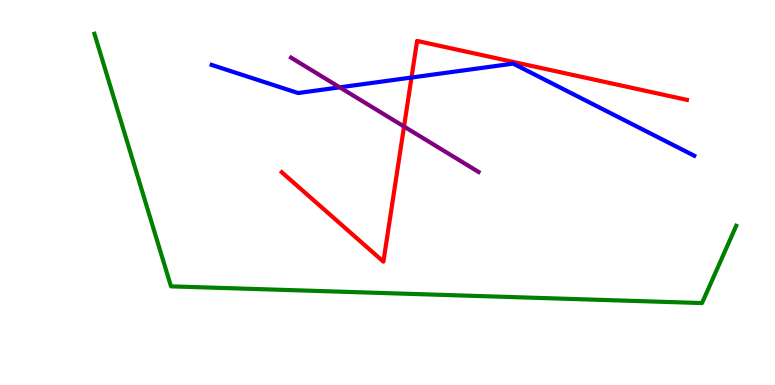[{'lines': ['blue', 'red'], 'intersections': [{'x': 5.31, 'y': 7.99}]}, {'lines': ['green', 'red'], 'intersections': []}, {'lines': ['purple', 'red'], 'intersections': [{'x': 5.21, 'y': 6.71}]}, {'lines': ['blue', 'green'], 'intersections': []}, {'lines': ['blue', 'purple'], 'intersections': [{'x': 4.38, 'y': 7.73}]}, {'lines': ['green', 'purple'], 'intersections': []}]